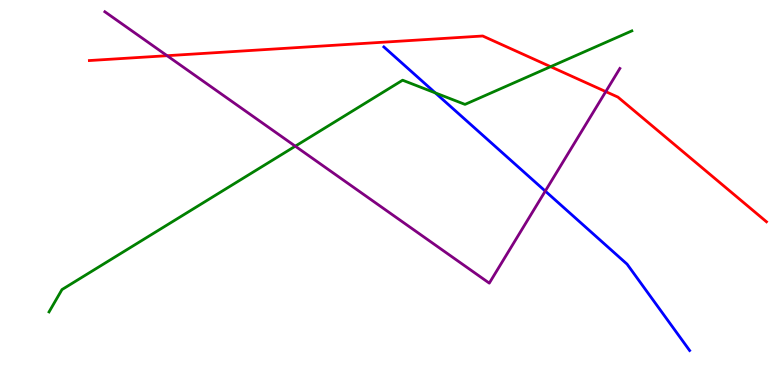[{'lines': ['blue', 'red'], 'intersections': []}, {'lines': ['green', 'red'], 'intersections': [{'x': 7.1, 'y': 8.27}]}, {'lines': ['purple', 'red'], 'intersections': [{'x': 2.16, 'y': 8.55}, {'x': 7.82, 'y': 7.62}]}, {'lines': ['blue', 'green'], 'intersections': [{'x': 5.62, 'y': 7.59}]}, {'lines': ['blue', 'purple'], 'intersections': [{'x': 7.04, 'y': 5.04}]}, {'lines': ['green', 'purple'], 'intersections': [{'x': 3.81, 'y': 6.2}]}]